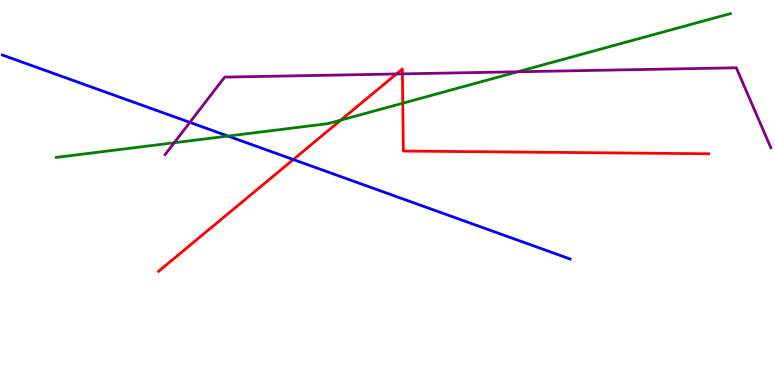[{'lines': ['blue', 'red'], 'intersections': [{'x': 3.78, 'y': 5.86}]}, {'lines': ['green', 'red'], 'intersections': [{'x': 4.4, 'y': 6.88}, {'x': 5.2, 'y': 7.32}]}, {'lines': ['purple', 'red'], 'intersections': [{'x': 5.11, 'y': 8.08}, {'x': 5.19, 'y': 8.08}]}, {'lines': ['blue', 'green'], 'intersections': [{'x': 2.94, 'y': 6.47}]}, {'lines': ['blue', 'purple'], 'intersections': [{'x': 2.45, 'y': 6.82}]}, {'lines': ['green', 'purple'], 'intersections': [{'x': 2.25, 'y': 6.29}, {'x': 6.68, 'y': 8.14}]}]